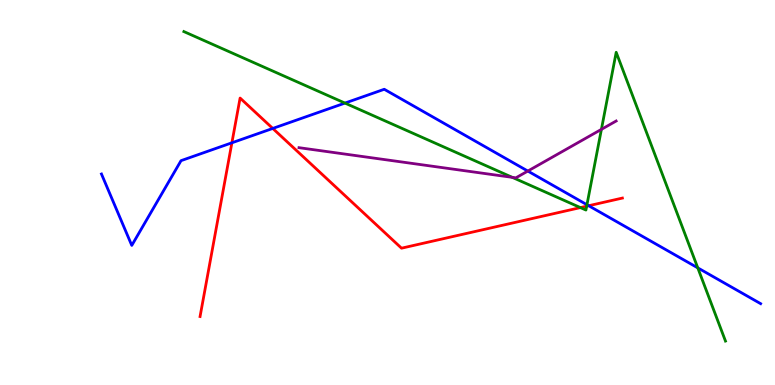[{'lines': ['blue', 'red'], 'intersections': [{'x': 2.99, 'y': 6.29}, {'x': 3.52, 'y': 6.66}, {'x': 7.6, 'y': 4.66}]}, {'lines': ['green', 'red'], 'intersections': [{'x': 7.49, 'y': 4.61}, {'x': 7.57, 'y': 4.64}]}, {'lines': ['purple', 'red'], 'intersections': []}, {'lines': ['blue', 'green'], 'intersections': [{'x': 4.45, 'y': 7.32}, {'x': 7.57, 'y': 4.68}, {'x': 9.0, 'y': 3.04}]}, {'lines': ['blue', 'purple'], 'intersections': [{'x': 6.81, 'y': 5.56}]}, {'lines': ['green', 'purple'], 'intersections': [{'x': 6.61, 'y': 5.39}, {'x': 7.76, 'y': 6.64}]}]